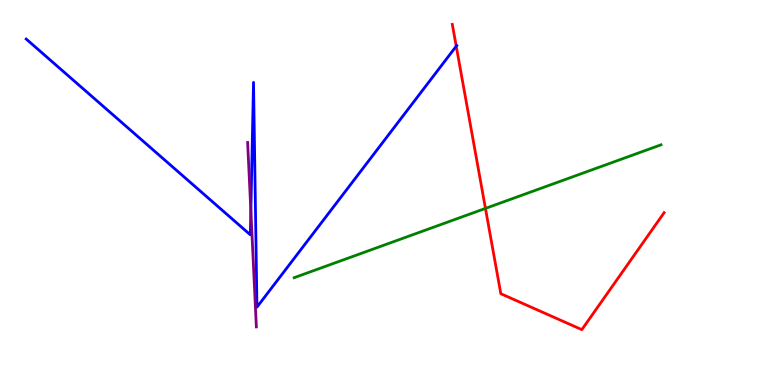[{'lines': ['blue', 'red'], 'intersections': [{'x': 5.89, 'y': 8.8}]}, {'lines': ['green', 'red'], 'intersections': [{'x': 6.26, 'y': 4.59}]}, {'lines': ['purple', 'red'], 'intersections': []}, {'lines': ['blue', 'green'], 'intersections': []}, {'lines': ['blue', 'purple'], 'intersections': [{'x': 3.24, 'y': 4.53}]}, {'lines': ['green', 'purple'], 'intersections': []}]